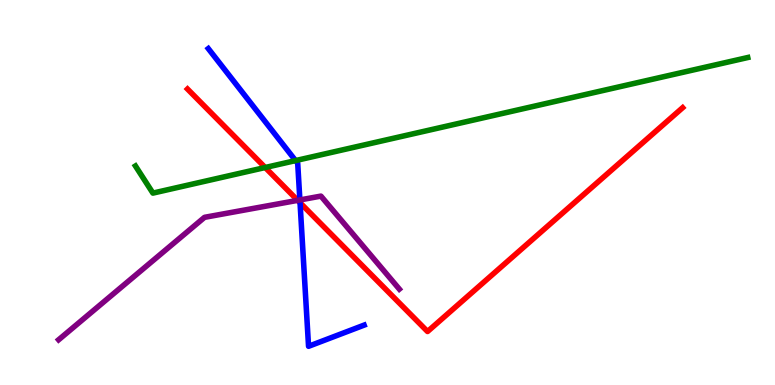[{'lines': ['blue', 'red'], 'intersections': [{'x': 3.87, 'y': 4.73}]}, {'lines': ['green', 'red'], 'intersections': [{'x': 3.42, 'y': 5.65}]}, {'lines': ['purple', 'red'], 'intersections': [{'x': 3.84, 'y': 4.8}]}, {'lines': ['blue', 'green'], 'intersections': [{'x': 3.81, 'y': 5.83}]}, {'lines': ['blue', 'purple'], 'intersections': [{'x': 3.87, 'y': 4.81}]}, {'lines': ['green', 'purple'], 'intersections': []}]